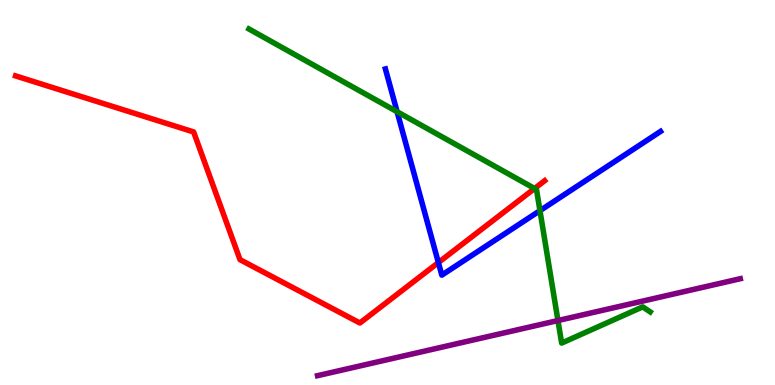[{'lines': ['blue', 'red'], 'intersections': [{'x': 5.66, 'y': 3.18}]}, {'lines': ['green', 'red'], 'intersections': [{'x': 6.9, 'y': 5.1}]}, {'lines': ['purple', 'red'], 'intersections': []}, {'lines': ['blue', 'green'], 'intersections': [{'x': 5.12, 'y': 7.1}, {'x': 6.97, 'y': 4.53}]}, {'lines': ['blue', 'purple'], 'intersections': []}, {'lines': ['green', 'purple'], 'intersections': [{'x': 7.2, 'y': 1.67}]}]